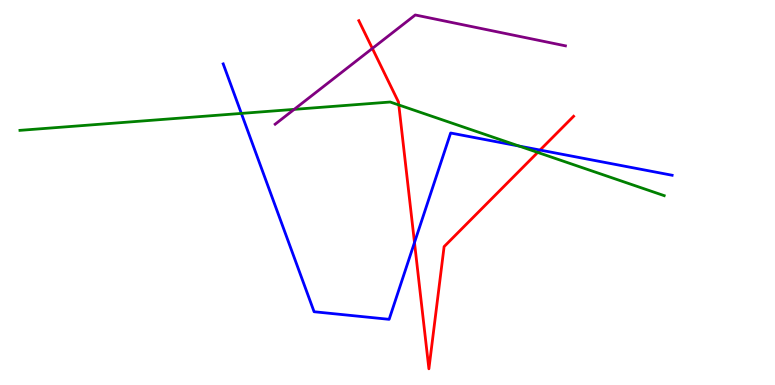[{'lines': ['blue', 'red'], 'intersections': [{'x': 5.35, 'y': 3.7}, {'x': 6.97, 'y': 6.1}]}, {'lines': ['green', 'red'], 'intersections': [{'x': 5.15, 'y': 7.27}, {'x': 6.94, 'y': 6.04}]}, {'lines': ['purple', 'red'], 'intersections': [{'x': 4.8, 'y': 8.74}]}, {'lines': ['blue', 'green'], 'intersections': [{'x': 3.11, 'y': 7.05}, {'x': 6.7, 'y': 6.21}]}, {'lines': ['blue', 'purple'], 'intersections': []}, {'lines': ['green', 'purple'], 'intersections': [{'x': 3.8, 'y': 7.16}]}]